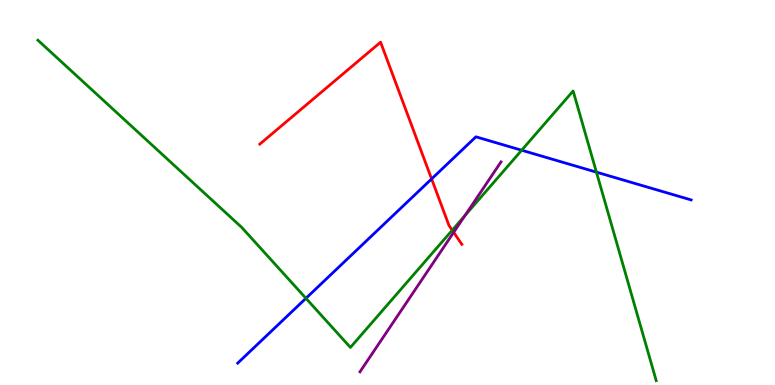[{'lines': ['blue', 'red'], 'intersections': [{'x': 5.57, 'y': 5.35}]}, {'lines': ['green', 'red'], 'intersections': [{'x': 5.84, 'y': 4.02}]}, {'lines': ['purple', 'red'], 'intersections': [{'x': 5.85, 'y': 3.96}]}, {'lines': ['blue', 'green'], 'intersections': [{'x': 3.95, 'y': 2.25}, {'x': 6.73, 'y': 6.1}, {'x': 7.7, 'y': 5.53}]}, {'lines': ['blue', 'purple'], 'intersections': []}, {'lines': ['green', 'purple'], 'intersections': [{'x': 6.0, 'y': 4.4}]}]